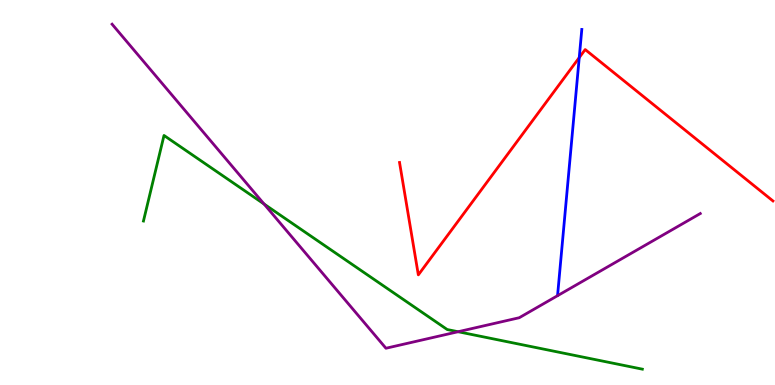[{'lines': ['blue', 'red'], 'intersections': [{'x': 7.47, 'y': 8.5}]}, {'lines': ['green', 'red'], 'intersections': []}, {'lines': ['purple', 'red'], 'intersections': []}, {'lines': ['blue', 'green'], 'intersections': []}, {'lines': ['blue', 'purple'], 'intersections': []}, {'lines': ['green', 'purple'], 'intersections': [{'x': 3.41, 'y': 4.7}, {'x': 5.91, 'y': 1.38}]}]